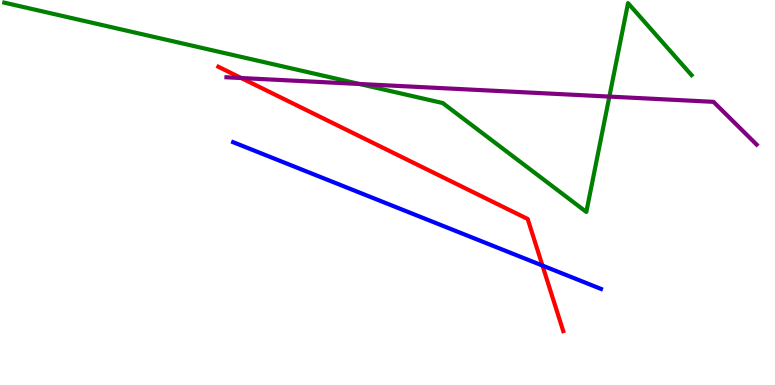[{'lines': ['blue', 'red'], 'intersections': [{'x': 7.0, 'y': 3.1}]}, {'lines': ['green', 'red'], 'intersections': []}, {'lines': ['purple', 'red'], 'intersections': [{'x': 3.11, 'y': 7.97}]}, {'lines': ['blue', 'green'], 'intersections': []}, {'lines': ['blue', 'purple'], 'intersections': []}, {'lines': ['green', 'purple'], 'intersections': [{'x': 4.64, 'y': 7.82}, {'x': 7.86, 'y': 7.49}]}]